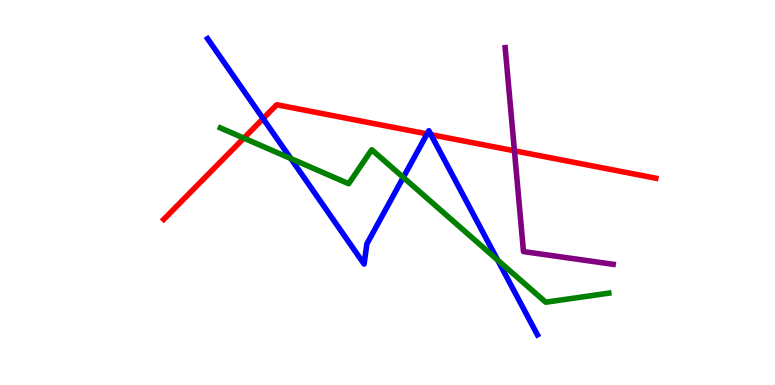[{'lines': ['blue', 'red'], 'intersections': [{'x': 3.39, 'y': 6.92}, {'x': 5.51, 'y': 6.52}, {'x': 5.56, 'y': 6.5}]}, {'lines': ['green', 'red'], 'intersections': [{'x': 3.15, 'y': 6.41}]}, {'lines': ['purple', 'red'], 'intersections': [{'x': 6.64, 'y': 6.08}]}, {'lines': ['blue', 'green'], 'intersections': [{'x': 3.75, 'y': 5.88}, {'x': 5.2, 'y': 5.39}, {'x': 6.42, 'y': 3.24}]}, {'lines': ['blue', 'purple'], 'intersections': []}, {'lines': ['green', 'purple'], 'intersections': []}]